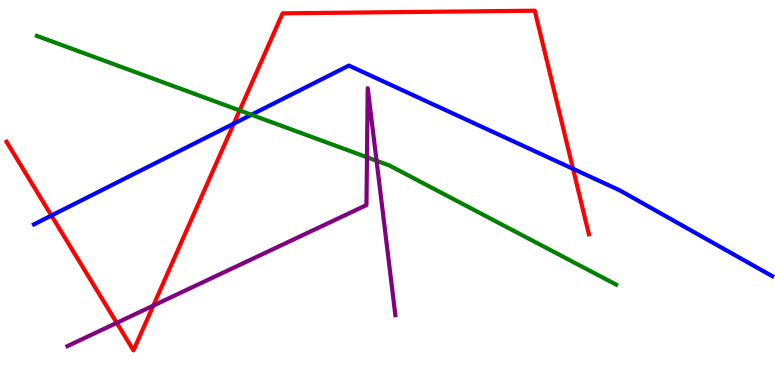[{'lines': ['blue', 'red'], 'intersections': [{'x': 0.664, 'y': 4.4}, {'x': 3.02, 'y': 6.79}, {'x': 7.39, 'y': 5.62}]}, {'lines': ['green', 'red'], 'intersections': [{'x': 3.09, 'y': 7.13}]}, {'lines': ['purple', 'red'], 'intersections': [{'x': 1.51, 'y': 1.61}, {'x': 1.98, 'y': 2.06}]}, {'lines': ['blue', 'green'], 'intersections': [{'x': 3.24, 'y': 7.02}]}, {'lines': ['blue', 'purple'], 'intersections': []}, {'lines': ['green', 'purple'], 'intersections': [{'x': 4.74, 'y': 5.92}, {'x': 4.86, 'y': 5.82}]}]